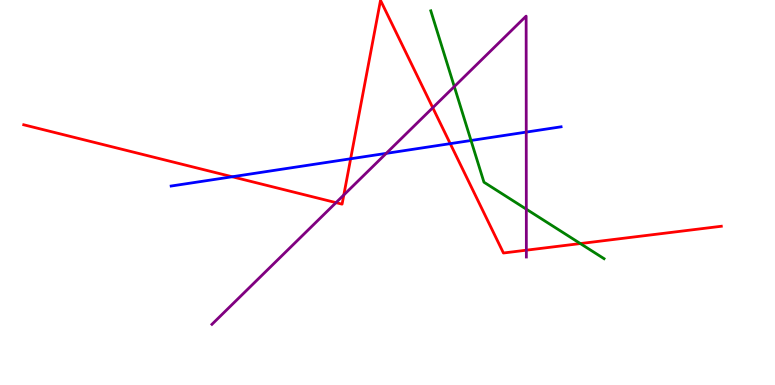[{'lines': ['blue', 'red'], 'intersections': [{'x': 3.0, 'y': 5.41}, {'x': 4.52, 'y': 5.88}, {'x': 5.81, 'y': 6.27}]}, {'lines': ['green', 'red'], 'intersections': [{'x': 7.49, 'y': 3.67}]}, {'lines': ['purple', 'red'], 'intersections': [{'x': 4.34, 'y': 4.74}, {'x': 4.44, 'y': 4.94}, {'x': 5.58, 'y': 7.2}, {'x': 6.79, 'y': 3.5}]}, {'lines': ['blue', 'green'], 'intersections': [{'x': 6.08, 'y': 6.35}]}, {'lines': ['blue', 'purple'], 'intersections': [{'x': 4.98, 'y': 6.02}, {'x': 6.79, 'y': 6.57}]}, {'lines': ['green', 'purple'], 'intersections': [{'x': 5.86, 'y': 7.75}, {'x': 6.79, 'y': 4.57}]}]